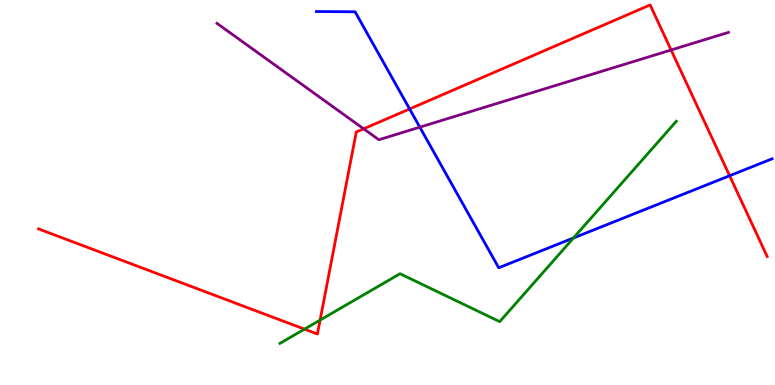[{'lines': ['blue', 'red'], 'intersections': [{'x': 5.29, 'y': 7.17}, {'x': 9.41, 'y': 5.44}]}, {'lines': ['green', 'red'], 'intersections': [{'x': 3.93, 'y': 1.45}, {'x': 4.13, 'y': 1.69}]}, {'lines': ['purple', 'red'], 'intersections': [{'x': 4.69, 'y': 6.65}, {'x': 8.66, 'y': 8.7}]}, {'lines': ['blue', 'green'], 'intersections': [{'x': 7.4, 'y': 3.82}]}, {'lines': ['blue', 'purple'], 'intersections': [{'x': 5.42, 'y': 6.7}]}, {'lines': ['green', 'purple'], 'intersections': []}]